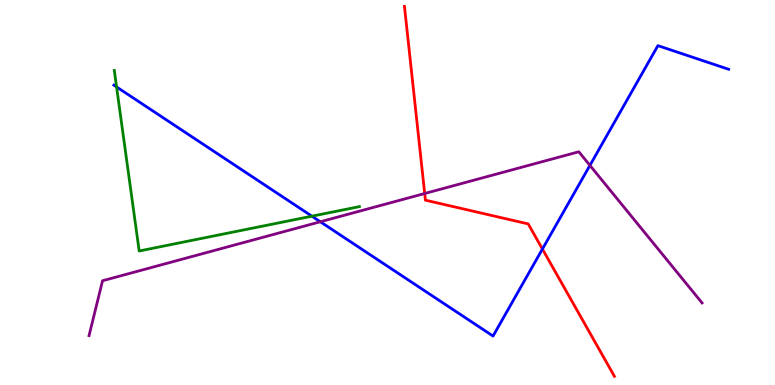[{'lines': ['blue', 'red'], 'intersections': [{'x': 7.0, 'y': 3.53}]}, {'lines': ['green', 'red'], 'intersections': []}, {'lines': ['purple', 'red'], 'intersections': [{'x': 5.48, 'y': 4.97}]}, {'lines': ['blue', 'green'], 'intersections': [{'x': 1.5, 'y': 7.74}, {'x': 4.02, 'y': 4.38}]}, {'lines': ['blue', 'purple'], 'intersections': [{'x': 4.13, 'y': 4.24}, {'x': 7.61, 'y': 5.7}]}, {'lines': ['green', 'purple'], 'intersections': []}]